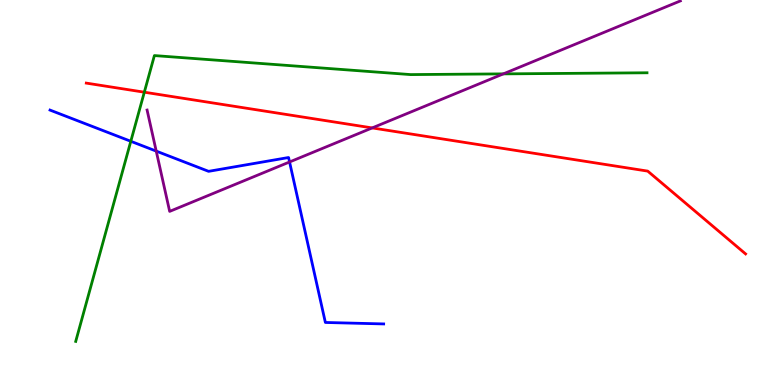[{'lines': ['blue', 'red'], 'intersections': []}, {'lines': ['green', 'red'], 'intersections': [{'x': 1.86, 'y': 7.61}]}, {'lines': ['purple', 'red'], 'intersections': [{'x': 4.8, 'y': 6.68}]}, {'lines': ['blue', 'green'], 'intersections': [{'x': 1.69, 'y': 6.33}]}, {'lines': ['blue', 'purple'], 'intersections': [{'x': 2.02, 'y': 6.08}, {'x': 3.74, 'y': 5.79}]}, {'lines': ['green', 'purple'], 'intersections': [{'x': 6.49, 'y': 8.08}]}]